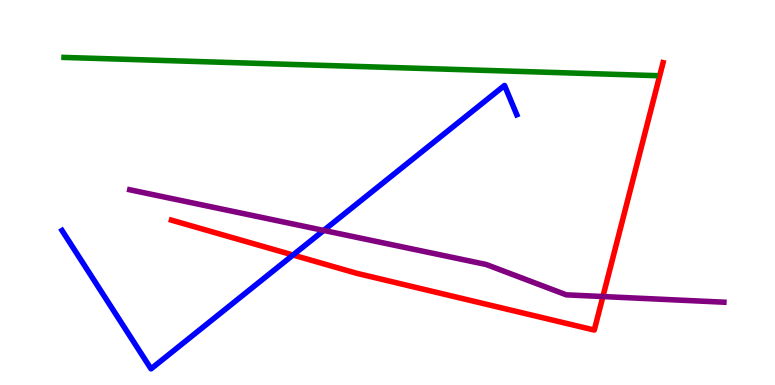[{'lines': ['blue', 'red'], 'intersections': [{'x': 3.78, 'y': 3.38}]}, {'lines': ['green', 'red'], 'intersections': []}, {'lines': ['purple', 'red'], 'intersections': [{'x': 7.78, 'y': 2.3}]}, {'lines': ['blue', 'green'], 'intersections': []}, {'lines': ['blue', 'purple'], 'intersections': [{'x': 4.18, 'y': 4.01}]}, {'lines': ['green', 'purple'], 'intersections': []}]